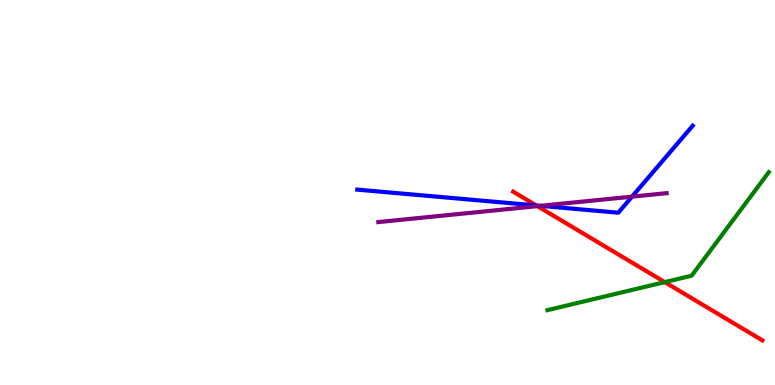[{'lines': ['blue', 'red'], 'intersections': [{'x': 6.92, 'y': 4.66}]}, {'lines': ['green', 'red'], 'intersections': [{'x': 8.58, 'y': 2.67}]}, {'lines': ['purple', 'red'], 'intersections': [{'x': 6.93, 'y': 4.65}]}, {'lines': ['blue', 'green'], 'intersections': []}, {'lines': ['blue', 'purple'], 'intersections': [{'x': 6.97, 'y': 4.65}, {'x': 8.16, 'y': 4.89}]}, {'lines': ['green', 'purple'], 'intersections': []}]